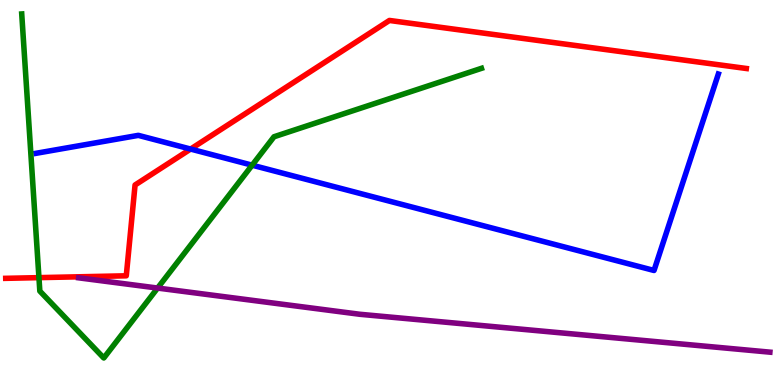[{'lines': ['blue', 'red'], 'intersections': [{'x': 2.46, 'y': 6.13}]}, {'lines': ['green', 'red'], 'intersections': [{'x': 0.503, 'y': 2.79}]}, {'lines': ['purple', 'red'], 'intersections': []}, {'lines': ['blue', 'green'], 'intersections': [{'x': 3.25, 'y': 5.71}]}, {'lines': ['blue', 'purple'], 'intersections': []}, {'lines': ['green', 'purple'], 'intersections': [{'x': 2.03, 'y': 2.52}]}]